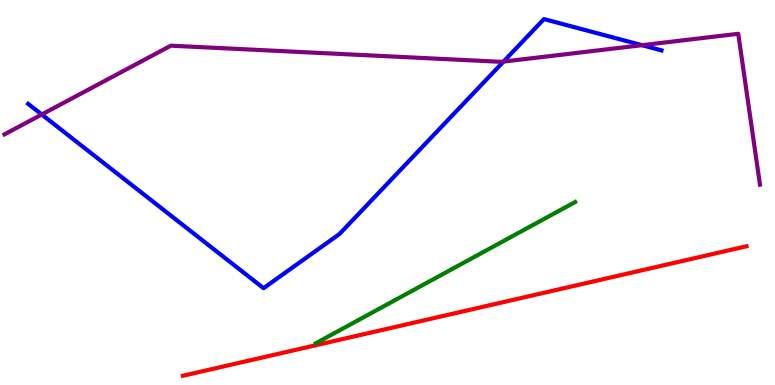[{'lines': ['blue', 'red'], 'intersections': []}, {'lines': ['green', 'red'], 'intersections': []}, {'lines': ['purple', 'red'], 'intersections': []}, {'lines': ['blue', 'green'], 'intersections': []}, {'lines': ['blue', 'purple'], 'intersections': [{'x': 0.539, 'y': 7.03}, {'x': 6.5, 'y': 8.4}, {'x': 8.28, 'y': 8.83}]}, {'lines': ['green', 'purple'], 'intersections': []}]